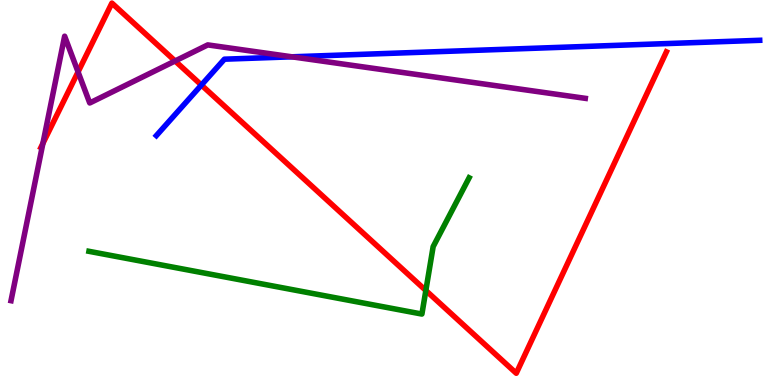[{'lines': ['blue', 'red'], 'intersections': [{'x': 2.6, 'y': 7.79}]}, {'lines': ['green', 'red'], 'intersections': [{'x': 5.49, 'y': 2.45}]}, {'lines': ['purple', 'red'], 'intersections': [{'x': 0.554, 'y': 6.28}, {'x': 1.01, 'y': 8.13}, {'x': 2.26, 'y': 8.42}]}, {'lines': ['blue', 'green'], 'intersections': []}, {'lines': ['blue', 'purple'], 'intersections': [{'x': 3.77, 'y': 8.52}]}, {'lines': ['green', 'purple'], 'intersections': []}]